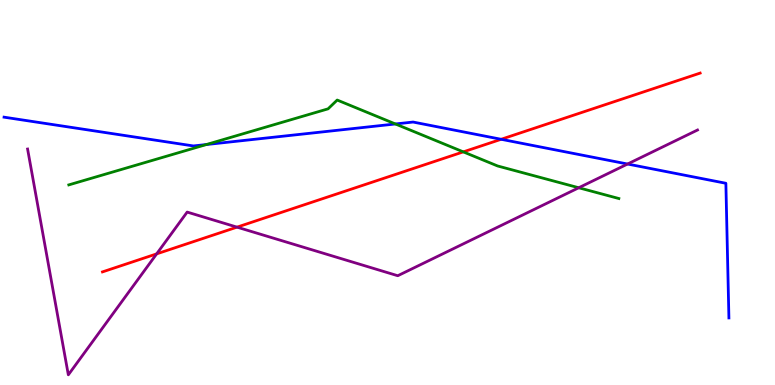[{'lines': ['blue', 'red'], 'intersections': [{'x': 6.47, 'y': 6.38}]}, {'lines': ['green', 'red'], 'intersections': [{'x': 5.98, 'y': 6.06}]}, {'lines': ['purple', 'red'], 'intersections': [{'x': 2.02, 'y': 3.41}, {'x': 3.06, 'y': 4.1}]}, {'lines': ['blue', 'green'], 'intersections': [{'x': 2.66, 'y': 6.25}, {'x': 5.1, 'y': 6.78}]}, {'lines': ['blue', 'purple'], 'intersections': [{'x': 8.1, 'y': 5.74}]}, {'lines': ['green', 'purple'], 'intersections': [{'x': 7.47, 'y': 5.12}]}]